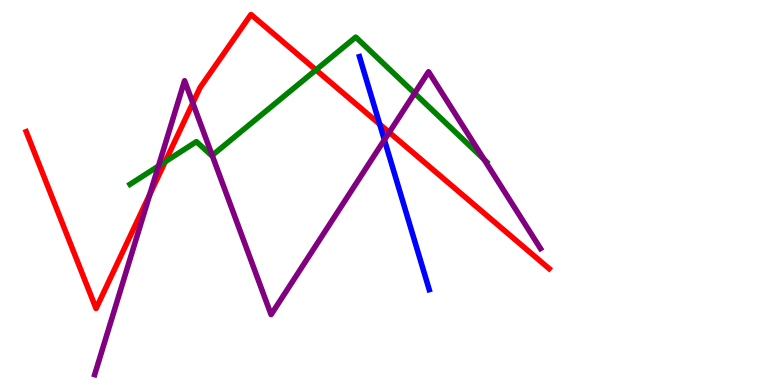[{'lines': ['blue', 'red'], 'intersections': [{'x': 4.9, 'y': 6.77}]}, {'lines': ['green', 'red'], 'intersections': [{'x': 2.13, 'y': 5.8}, {'x': 4.08, 'y': 8.18}]}, {'lines': ['purple', 'red'], 'intersections': [{'x': 1.93, 'y': 4.95}, {'x': 2.49, 'y': 7.32}, {'x': 5.02, 'y': 6.56}]}, {'lines': ['blue', 'green'], 'intersections': []}, {'lines': ['blue', 'purple'], 'intersections': [{'x': 4.96, 'y': 6.37}]}, {'lines': ['green', 'purple'], 'intersections': [{'x': 2.04, 'y': 5.69}, {'x': 2.74, 'y': 5.96}, {'x': 5.35, 'y': 7.58}, {'x': 6.25, 'y': 5.86}]}]